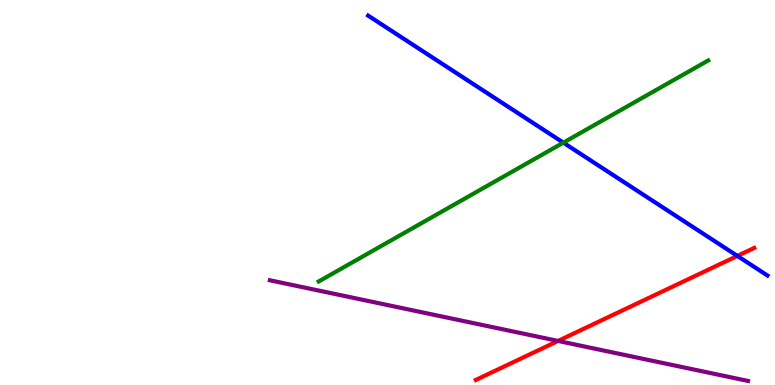[{'lines': ['blue', 'red'], 'intersections': [{'x': 9.51, 'y': 3.35}]}, {'lines': ['green', 'red'], 'intersections': []}, {'lines': ['purple', 'red'], 'intersections': [{'x': 7.2, 'y': 1.14}]}, {'lines': ['blue', 'green'], 'intersections': [{'x': 7.27, 'y': 6.29}]}, {'lines': ['blue', 'purple'], 'intersections': []}, {'lines': ['green', 'purple'], 'intersections': []}]